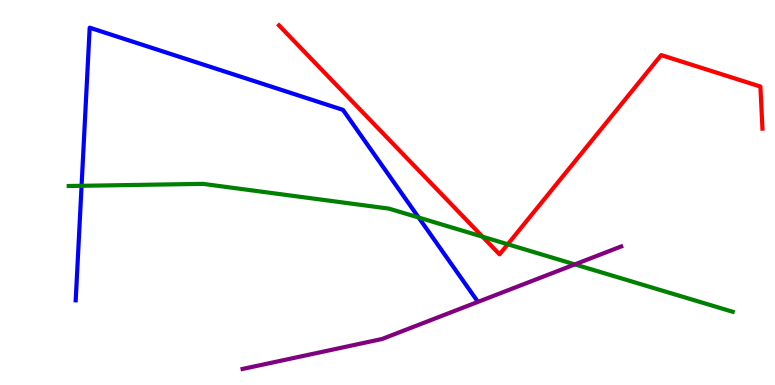[{'lines': ['blue', 'red'], 'intersections': []}, {'lines': ['green', 'red'], 'intersections': [{'x': 6.23, 'y': 3.85}, {'x': 6.55, 'y': 3.66}]}, {'lines': ['purple', 'red'], 'intersections': []}, {'lines': ['blue', 'green'], 'intersections': [{'x': 1.05, 'y': 5.17}, {'x': 5.4, 'y': 4.35}]}, {'lines': ['blue', 'purple'], 'intersections': []}, {'lines': ['green', 'purple'], 'intersections': [{'x': 7.42, 'y': 3.13}]}]